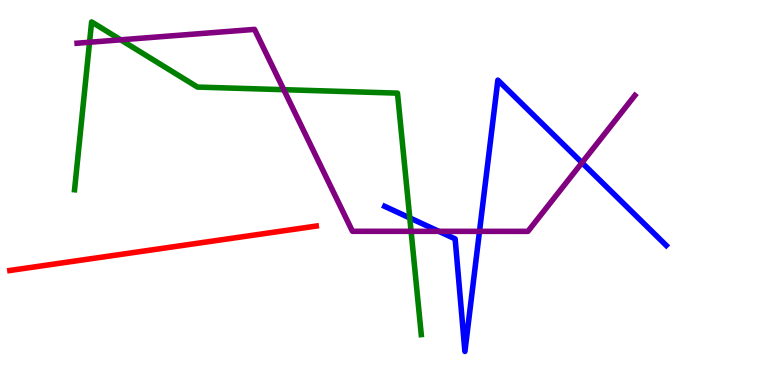[{'lines': ['blue', 'red'], 'intersections': []}, {'lines': ['green', 'red'], 'intersections': []}, {'lines': ['purple', 'red'], 'intersections': []}, {'lines': ['blue', 'green'], 'intersections': [{'x': 5.29, 'y': 4.34}]}, {'lines': ['blue', 'purple'], 'intersections': [{'x': 5.66, 'y': 3.99}, {'x': 6.19, 'y': 3.99}, {'x': 7.51, 'y': 5.77}]}, {'lines': ['green', 'purple'], 'intersections': [{'x': 1.16, 'y': 8.9}, {'x': 1.56, 'y': 8.97}, {'x': 3.66, 'y': 7.67}, {'x': 5.3, 'y': 3.99}]}]